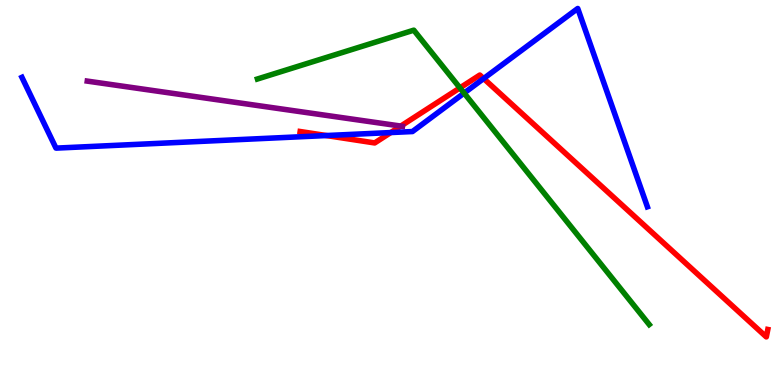[{'lines': ['blue', 'red'], 'intersections': [{'x': 4.21, 'y': 6.48}, {'x': 5.04, 'y': 6.56}, {'x': 6.24, 'y': 7.96}]}, {'lines': ['green', 'red'], 'intersections': [{'x': 5.93, 'y': 7.72}]}, {'lines': ['purple', 'red'], 'intersections': [{'x': 5.17, 'y': 6.73}]}, {'lines': ['blue', 'green'], 'intersections': [{'x': 5.99, 'y': 7.58}]}, {'lines': ['blue', 'purple'], 'intersections': []}, {'lines': ['green', 'purple'], 'intersections': []}]